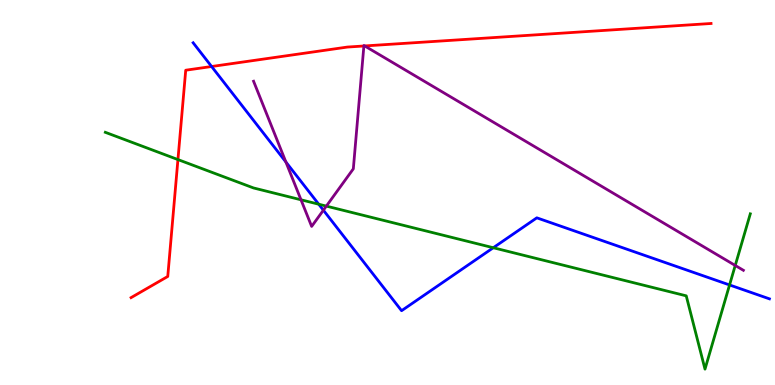[{'lines': ['blue', 'red'], 'intersections': [{'x': 2.73, 'y': 8.27}]}, {'lines': ['green', 'red'], 'intersections': [{'x': 2.3, 'y': 5.86}]}, {'lines': ['purple', 'red'], 'intersections': [{'x': 4.7, 'y': 8.81}, {'x': 4.71, 'y': 8.81}]}, {'lines': ['blue', 'green'], 'intersections': [{'x': 4.11, 'y': 4.7}, {'x': 6.36, 'y': 3.57}, {'x': 9.41, 'y': 2.6}]}, {'lines': ['blue', 'purple'], 'intersections': [{'x': 3.69, 'y': 5.79}, {'x': 4.17, 'y': 4.54}]}, {'lines': ['green', 'purple'], 'intersections': [{'x': 3.88, 'y': 4.81}, {'x': 4.21, 'y': 4.65}, {'x': 9.49, 'y': 3.1}]}]